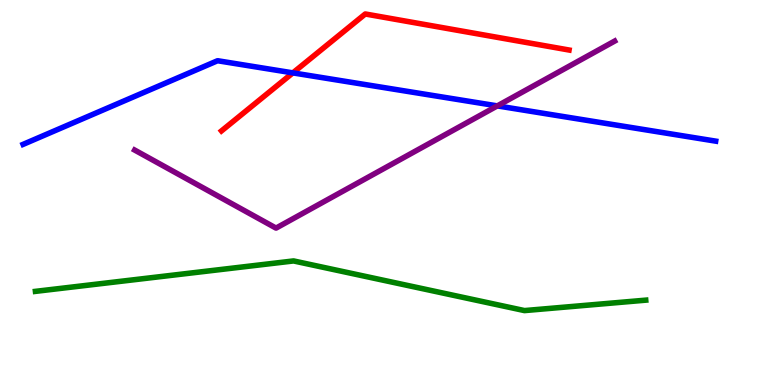[{'lines': ['blue', 'red'], 'intersections': [{'x': 3.78, 'y': 8.11}]}, {'lines': ['green', 'red'], 'intersections': []}, {'lines': ['purple', 'red'], 'intersections': []}, {'lines': ['blue', 'green'], 'intersections': []}, {'lines': ['blue', 'purple'], 'intersections': [{'x': 6.42, 'y': 7.25}]}, {'lines': ['green', 'purple'], 'intersections': []}]